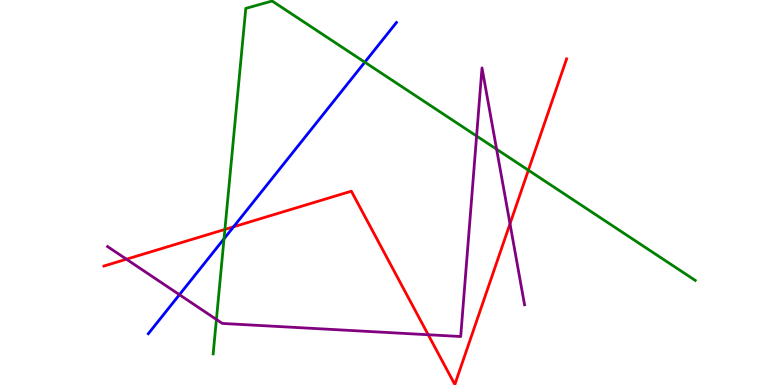[{'lines': ['blue', 'red'], 'intersections': [{'x': 3.01, 'y': 4.11}]}, {'lines': ['green', 'red'], 'intersections': [{'x': 2.9, 'y': 4.04}, {'x': 6.82, 'y': 5.58}]}, {'lines': ['purple', 'red'], 'intersections': [{'x': 1.63, 'y': 3.27}, {'x': 5.53, 'y': 1.31}, {'x': 6.58, 'y': 4.19}]}, {'lines': ['blue', 'green'], 'intersections': [{'x': 2.89, 'y': 3.8}, {'x': 4.71, 'y': 8.38}]}, {'lines': ['blue', 'purple'], 'intersections': [{'x': 2.32, 'y': 2.35}]}, {'lines': ['green', 'purple'], 'intersections': [{'x': 2.79, 'y': 1.7}, {'x': 6.15, 'y': 6.47}, {'x': 6.41, 'y': 6.12}]}]